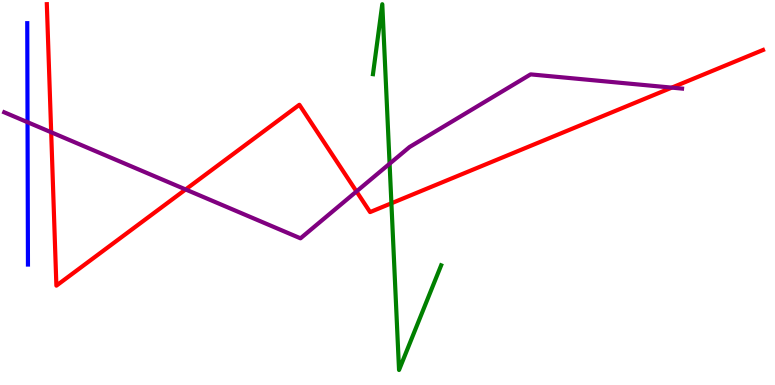[{'lines': ['blue', 'red'], 'intersections': []}, {'lines': ['green', 'red'], 'intersections': [{'x': 5.05, 'y': 4.72}]}, {'lines': ['purple', 'red'], 'intersections': [{'x': 0.66, 'y': 6.56}, {'x': 2.4, 'y': 5.08}, {'x': 4.6, 'y': 5.03}, {'x': 8.67, 'y': 7.72}]}, {'lines': ['blue', 'green'], 'intersections': []}, {'lines': ['blue', 'purple'], 'intersections': [{'x': 0.355, 'y': 6.83}]}, {'lines': ['green', 'purple'], 'intersections': [{'x': 5.03, 'y': 5.75}]}]